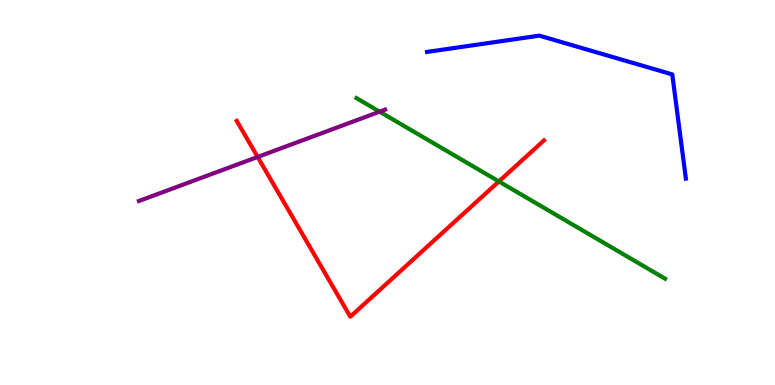[{'lines': ['blue', 'red'], 'intersections': []}, {'lines': ['green', 'red'], 'intersections': [{'x': 6.44, 'y': 5.29}]}, {'lines': ['purple', 'red'], 'intersections': [{'x': 3.32, 'y': 5.92}]}, {'lines': ['blue', 'green'], 'intersections': []}, {'lines': ['blue', 'purple'], 'intersections': []}, {'lines': ['green', 'purple'], 'intersections': [{'x': 4.9, 'y': 7.1}]}]